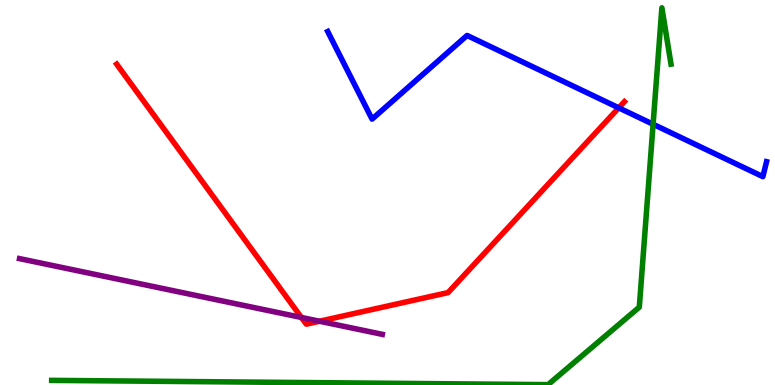[{'lines': ['blue', 'red'], 'intersections': [{'x': 7.98, 'y': 7.2}]}, {'lines': ['green', 'red'], 'intersections': []}, {'lines': ['purple', 'red'], 'intersections': [{'x': 3.89, 'y': 1.75}, {'x': 4.12, 'y': 1.66}]}, {'lines': ['blue', 'green'], 'intersections': [{'x': 8.43, 'y': 6.77}]}, {'lines': ['blue', 'purple'], 'intersections': []}, {'lines': ['green', 'purple'], 'intersections': []}]